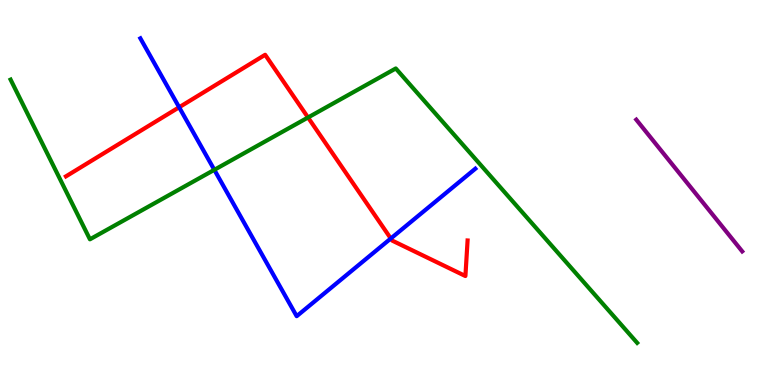[{'lines': ['blue', 'red'], 'intersections': [{'x': 2.31, 'y': 7.21}, {'x': 5.04, 'y': 3.81}]}, {'lines': ['green', 'red'], 'intersections': [{'x': 3.97, 'y': 6.95}]}, {'lines': ['purple', 'red'], 'intersections': []}, {'lines': ['blue', 'green'], 'intersections': [{'x': 2.77, 'y': 5.59}]}, {'lines': ['blue', 'purple'], 'intersections': []}, {'lines': ['green', 'purple'], 'intersections': []}]